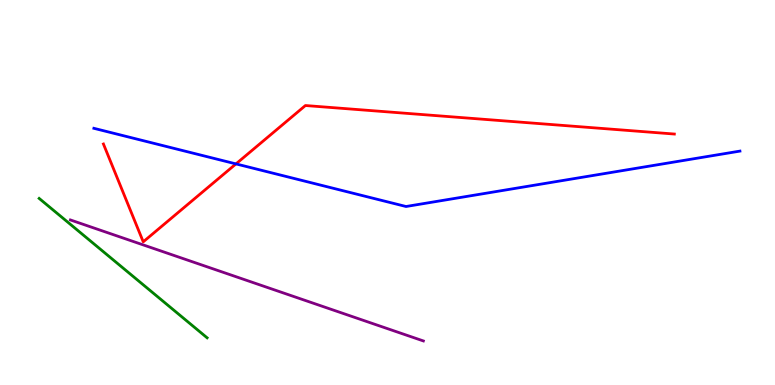[{'lines': ['blue', 'red'], 'intersections': [{'x': 3.04, 'y': 5.74}]}, {'lines': ['green', 'red'], 'intersections': []}, {'lines': ['purple', 'red'], 'intersections': []}, {'lines': ['blue', 'green'], 'intersections': []}, {'lines': ['blue', 'purple'], 'intersections': []}, {'lines': ['green', 'purple'], 'intersections': []}]